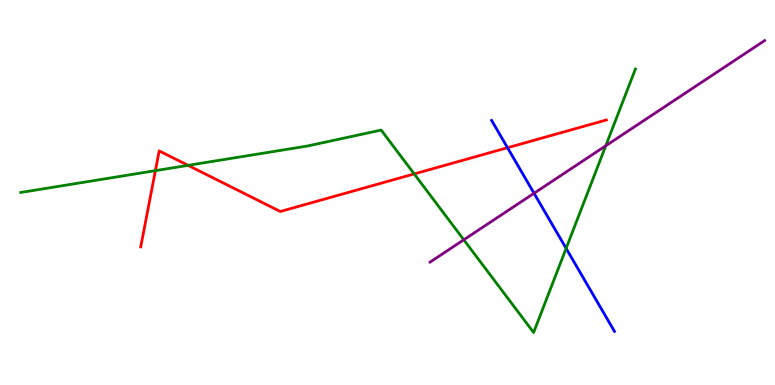[{'lines': ['blue', 'red'], 'intersections': [{'x': 6.55, 'y': 6.16}]}, {'lines': ['green', 'red'], 'intersections': [{'x': 2.01, 'y': 5.57}, {'x': 2.43, 'y': 5.71}, {'x': 5.34, 'y': 5.48}]}, {'lines': ['purple', 'red'], 'intersections': []}, {'lines': ['blue', 'green'], 'intersections': [{'x': 7.3, 'y': 3.55}]}, {'lines': ['blue', 'purple'], 'intersections': [{'x': 6.89, 'y': 4.98}]}, {'lines': ['green', 'purple'], 'intersections': [{'x': 5.98, 'y': 3.77}, {'x': 7.82, 'y': 6.21}]}]